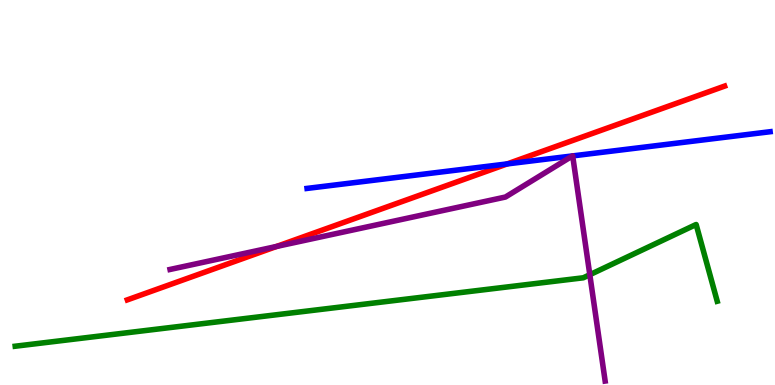[{'lines': ['blue', 'red'], 'intersections': [{'x': 6.54, 'y': 5.74}]}, {'lines': ['green', 'red'], 'intersections': []}, {'lines': ['purple', 'red'], 'intersections': [{'x': 3.57, 'y': 3.6}]}, {'lines': ['blue', 'green'], 'intersections': []}, {'lines': ['blue', 'purple'], 'intersections': [{'x': 7.39, 'y': 5.95}, {'x': 7.39, 'y': 5.95}]}, {'lines': ['green', 'purple'], 'intersections': [{'x': 7.61, 'y': 2.86}]}]